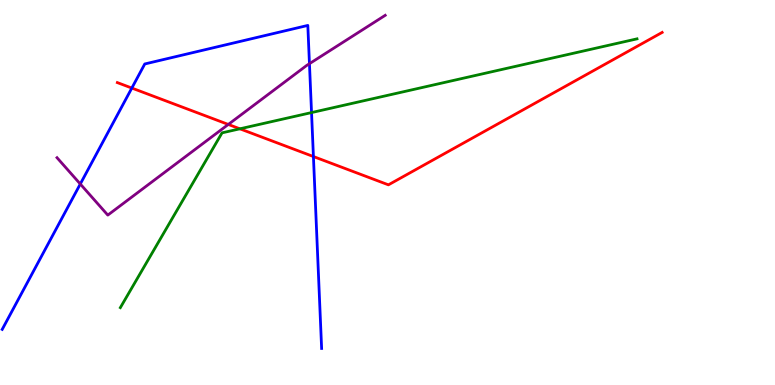[{'lines': ['blue', 'red'], 'intersections': [{'x': 1.7, 'y': 7.71}, {'x': 4.04, 'y': 5.93}]}, {'lines': ['green', 'red'], 'intersections': [{'x': 3.1, 'y': 6.65}]}, {'lines': ['purple', 'red'], 'intersections': [{'x': 2.95, 'y': 6.77}]}, {'lines': ['blue', 'green'], 'intersections': [{'x': 4.02, 'y': 7.08}]}, {'lines': ['blue', 'purple'], 'intersections': [{'x': 1.04, 'y': 5.22}, {'x': 3.99, 'y': 8.35}]}, {'lines': ['green', 'purple'], 'intersections': []}]